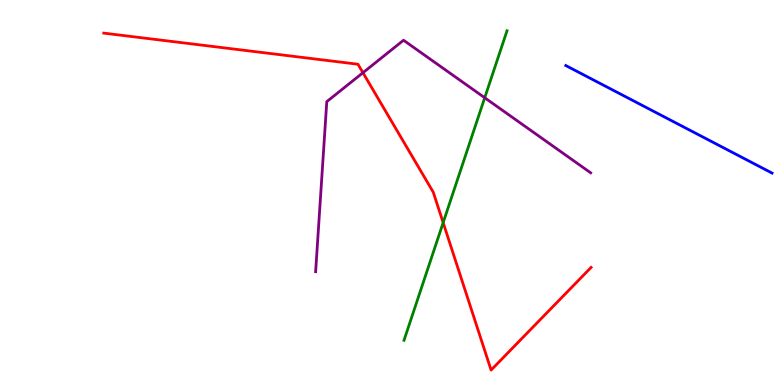[{'lines': ['blue', 'red'], 'intersections': []}, {'lines': ['green', 'red'], 'intersections': [{'x': 5.72, 'y': 4.22}]}, {'lines': ['purple', 'red'], 'intersections': [{'x': 4.68, 'y': 8.11}]}, {'lines': ['blue', 'green'], 'intersections': []}, {'lines': ['blue', 'purple'], 'intersections': []}, {'lines': ['green', 'purple'], 'intersections': [{'x': 6.25, 'y': 7.46}]}]